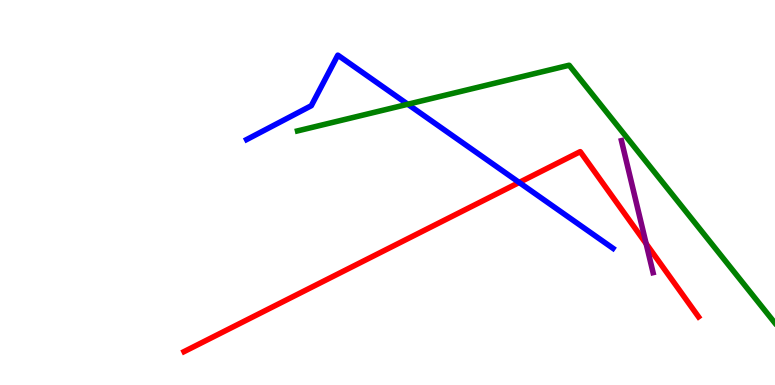[{'lines': ['blue', 'red'], 'intersections': [{'x': 6.7, 'y': 5.26}]}, {'lines': ['green', 'red'], 'intersections': []}, {'lines': ['purple', 'red'], 'intersections': [{'x': 8.34, 'y': 3.67}]}, {'lines': ['blue', 'green'], 'intersections': [{'x': 5.26, 'y': 7.29}]}, {'lines': ['blue', 'purple'], 'intersections': []}, {'lines': ['green', 'purple'], 'intersections': []}]